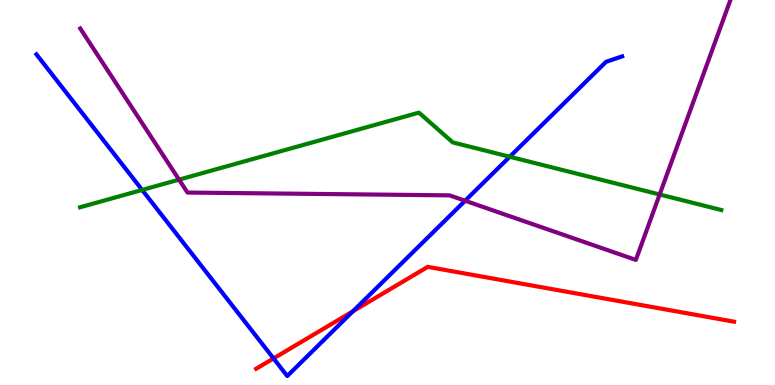[{'lines': ['blue', 'red'], 'intersections': [{'x': 3.53, 'y': 0.69}, {'x': 4.55, 'y': 1.92}]}, {'lines': ['green', 'red'], 'intersections': []}, {'lines': ['purple', 'red'], 'intersections': []}, {'lines': ['blue', 'green'], 'intersections': [{'x': 1.83, 'y': 5.07}, {'x': 6.58, 'y': 5.93}]}, {'lines': ['blue', 'purple'], 'intersections': [{'x': 6.0, 'y': 4.79}]}, {'lines': ['green', 'purple'], 'intersections': [{'x': 2.31, 'y': 5.33}, {'x': 8.51, 'y': 4.95}]}]